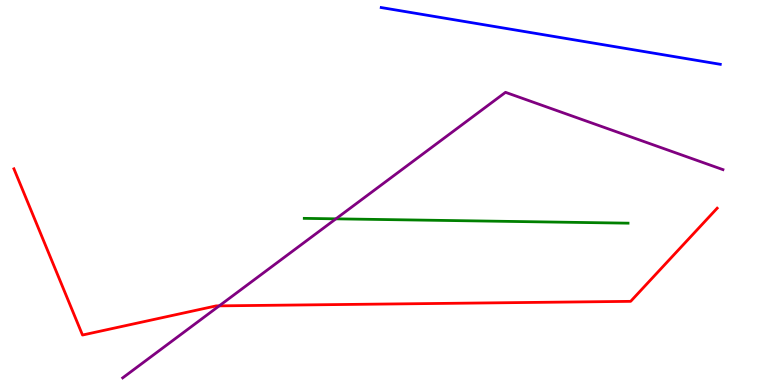[{'lines': ['blue', 'red'], 'intersections': []}, {'lines': ['green', 'red'], 'intersections': []}, {'lines': ['purple', 'red'], 'intersections': [{'x': 2.83, 'y': 2.06}]}, {'lines': ['blue', 'green'], 'intersections': []}, {'lines': ['blue', 'purple'], 'intersections': []}, {'lines': ['green', 'purple'], 'intersections': [{'x': 4.33, 'y': 4.32}]}]